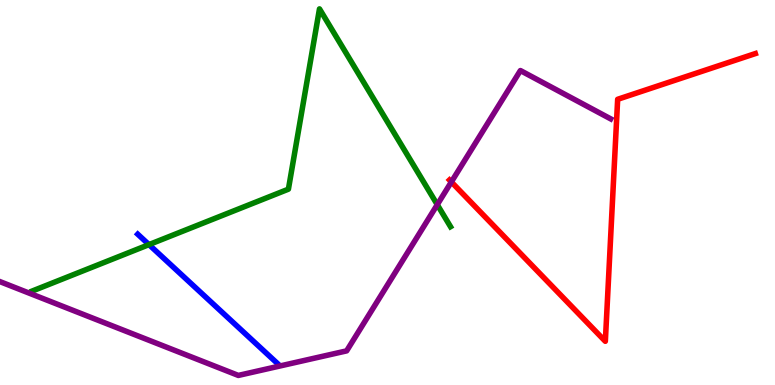[{'lines': ['blue', 'red'], 'intersections': []}, {'lines': ['green', 'red'], 'intersections': []}, {'lines': ['purple', 'red'], 'intersections': [{'x': 5.82, 'y': 5.27}]}, {'lines': ['blue', 'green'], 'intersections': [{'x': 1.92, 'y': 3.65}]}, {'lines': ['blue', 'purple'], 'intersections': []}, {'lines': ['green', 'purple'], 'intersections': [{'x': 5.64, 'y': 4.68}]}]